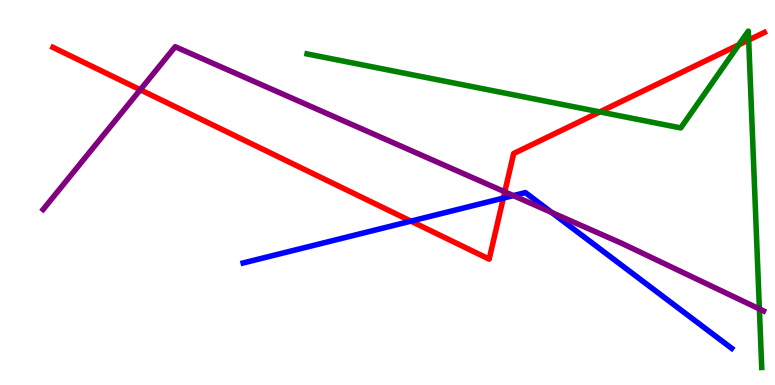[{'lines': ['blue', 'red'], 'intersections': [{'x': 5.3, 'y': 4.26}, {'x': 6.49, 'y': 4.85}]}, {'lines': ['green', 'red'], 'intersections': [{'x': 7.74, 'y': 7.09}, {'x': 9.53, 'y': 8.84}, {'x': 9.66, 'y': 8.96}]}, {'lines': ['purple', 'red'], 'intersections': [{'x': 1.81, 'y': 7.67}, {'x': 6.51, 'y': 5.02}]}, {'lines': ['blue', 'green'], 'intersections': []}, {'lines': ['blue', 'purple'], 'intersections': [{'x': 6.62, 'y': 4.92}, {'x': 7.12, 'y': 4.48}]}, {'lines': ['green', 'purple'], 'intersections': [{'x': 9.8, 'y': 1.98}]}]